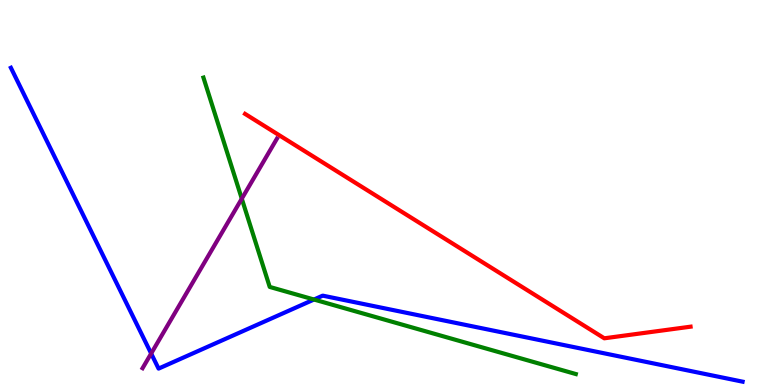[{'lines': ['blue', 'red'], 'intersections': []}, {'lines': ['green', 'red'], 'intersections': []}, {'lines': ['purple', 'red'], 'intersections': []}, {'lines': ['blue', 'green'], 'intersections': [{'x': 4.05, 'y': 2.22}]}, {'lines': ['blue', 'purple'], 'intersections': [{'x': 1.95, 'y': 0.818}]}, {'lines': ['green', 'purple'], 'intersections': [{'x': 3.12, 'y': 4.84}]}]